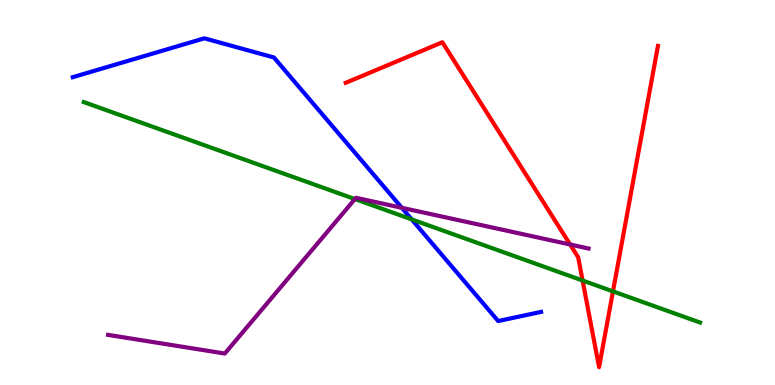[{'lines': ['blue', 'red'], 'intersections': []}, {'lines': ['green', 'red'], 'intersections': [{'x': 7.52, 'y': 2.71}, {'x': 7.91, 'y': 2.43}]}, {'lines': ['purple', 'red'], 'intersections': [{'x': 7.36, 'y': 3.65}]}, {'lines': ['blue', 'green'], 'intersections': [{'x': 5.31, 'y': 4.3}]}, {'lines': ['blue', 'purple'], 'intersections': [{'x': 5.18, 'y': 4.6}]}, {'lines': ['green', 'purple'], 'intersections': [{'x': 4.58, 'y': 4.83}]}]